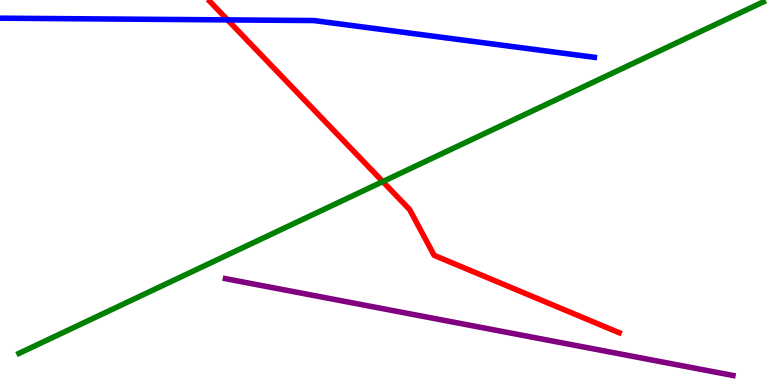[{'lines': ['blue', 'red'], 'intersections': [{'x': 2.94, 'y': 9.48}]}, {'lines': ['green', 'red'], 'intersections': [{'x': 4.94, 'y': 5.28}]}, {'lines': ['purple', 'red'], 'intersections': []}, {'lines': ['blue', 'green'], 'intersections': []}, {'lines': ['blue', 'purple'], 'intersections': []}, {'lines': ['green', 'purple'], 'intersections': []}]